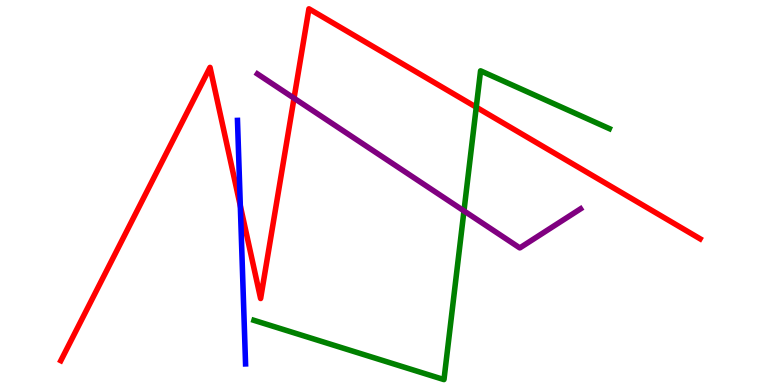[{'lines': ['blue', 'red'], 'intersections': [{'x': 3.1, 'y': 4.66}]}, {'lines': ['green', 'red'], 'intersections': [{'x': 6.15, 'y': 7.22}]}, {'lines': ['purple', 'red'], 'intersections': [{'x': 3.79, 'y': 7.45}]}, {'lines': ['blue', 'green'], 'intersections': []}, {'lines': ['blue', 'purple'], 'intersections': []}, {'lines': ['green', 'purple'], 'intersections': [{'x': 5.99, 'y': 4.52}]}]